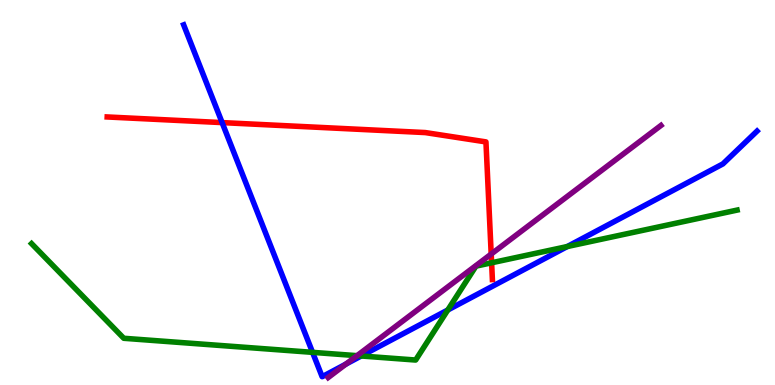[{'lines': ['blue', 'red'], 'intersections': [{'x': 2.87, 'y': 6.82}]}, {'lines': ['green', 'red'], 'intersections': [{'x': 6.34, 'y': 3.17}]}, {'lines': ['purple', 'red'], 'intersections': [{'x': 6.34, 'y': 3.4}]}, {'lines': ['blue', 'green'], 'intersections': [{'x': 4.03, 'y': 0.848}, {'x': 4.66, 'y': 0.754}, {'x': 5.78, 'y': 1.95}, {'x': 7.32, 'y': 3.6}]}, {'lines': ['blue', 'purple'], 'intersections': [{'x': 4.46, 'y': 0.543}]}, {'lines': ['green', 'purple'], 'intersections': [{'x': 4.61, 'y': 0.762}]}]